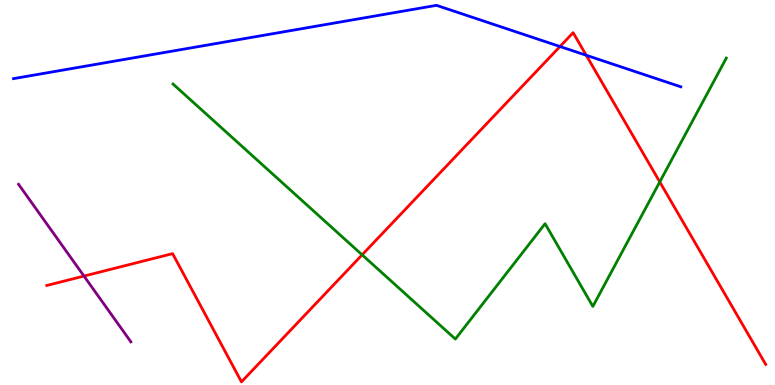[{'lines': ['blue', 'red'], 'intersections': [{'x': 7.23, 'y': 8.79}, {'x': 7.56, 'y': 8.56}]}, {'lines': ['green', 'red'], 'intersections': [{'x': 4.67, 'y': 3.38}, {'x': 8.51, 'y': 5.27}]}, {'lines': ['purple', 'red'], 'intersections': [{'x': 1.08, 'y': 2.83}]}, {'lines': ['blue', 'green'], 'intersections': []}, {'lines': ['blue', 'purple'], 'intersections': []}, {'lines': ['green', 'purple'], 'intersections': []}]